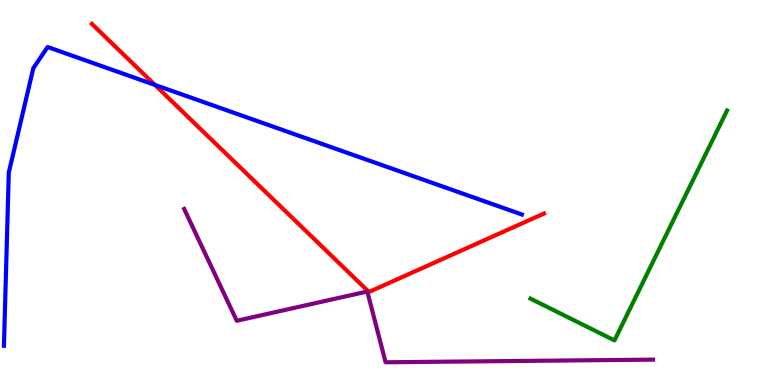[{'lines': ['blue', 'red'], 'intersections': [{'x': 2.0, 'y': 7.8}]}, {'lines': ['green', 'red'], 'intersections': []}, {'lines': ['purple', 'red'], 'intersections': []}, {'lines': ['blue', 'green'], 'intersections': []}, {'lines': ['blue', 'purple'], 'intersections': []}, {'lines': ['green', 'purple'], 'intersections': []}]